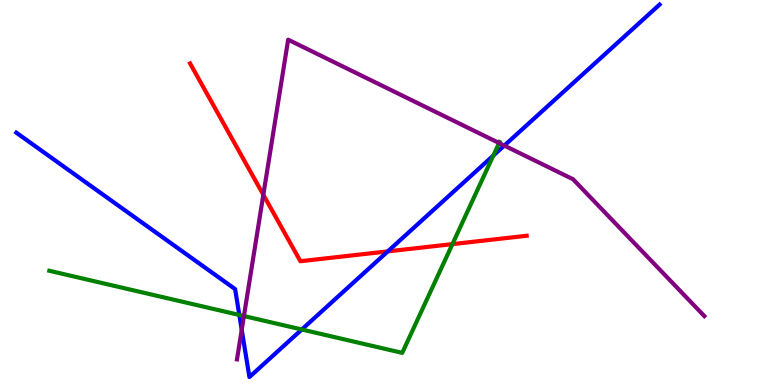[{'lines': ['blue', 'red'], 'intersections': [{'x': 5.0, 'y': 3.47}]}, {'lines': ['green', 'red'], 'intersections': [{'x': 5.84, 'y': 3.66}]}, {'lines': ['purple', 'red'], 'intersections': [{'x': 3.4, 'y': 4.94}]}, {'lines': ['blue', 'green'], 'intersections': [{'x': 3.09, 'y': 1.82}, {'x': 3.89, 'y': 1.44}, {'x': 6.37, 'y': 5.96}]}, {'lines': ['blue', 'purple'], 'intersections': [{'x': 3.12, 'y': 1.44}, {'x': 6.51, 'y': 6.22}]}, {'lines': ['green', 'purple'], 'intersections': [{'x': 3.15, 'y': 1.79}, {'x': 6.44, 'y': 6.29}]}]